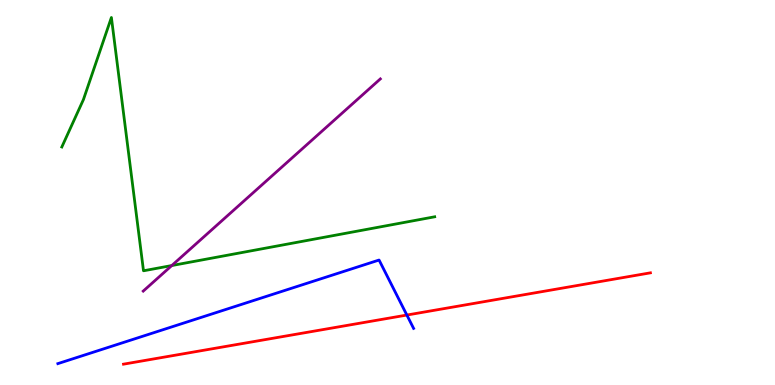[{'lines': ['blue', 'red'], 'intersections': [{'x': 5.25, 'y': 1.82}]}, {'lines': ['green', 'red'], 'intersections': []}, {'lines': ['purple', 'red'], 'intersections': []}, {'lines': ['blue', 'green'], 'intersections': []}, {'lines': ['blue', 'purple'], 'intersections': []}, {'lines': ['green', 'purple'], 'intersections': [{'x': 2.22, 'y': 3.1}]}]